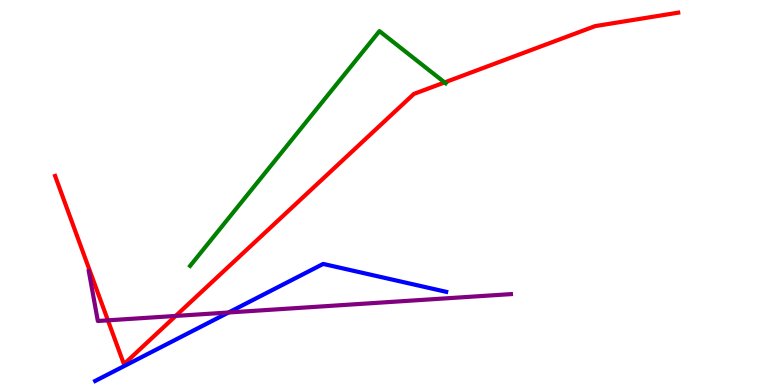[{'lines': ['blue', 'red'], 'intersections': []}, {'lines': ['green', 'red'], 'intersections': [{'x': 5.74, 'y': 7.86}]}, {'lines': ['purple', 'red'], 'intersections': [{'x': 1.39, 'y': 1.68}, {'x': 2.27, 'y': 1.79}]}, {'lines': ['blue', 'green'], 'intersections': []}, {'lines': ['blue', 'purple'], 'intersections': [{'x': 2.95, 'y': 1.88}]}, {'lines': ['green', 'purple'], 'intersections': []}]